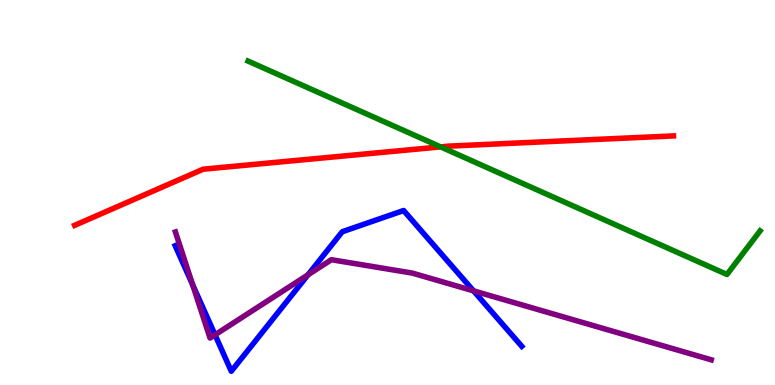[{'lines': ['blue', 'red'], 'intersections': []}, {'lines': ['green', 'red'], 'intersections': [{'x': 5.69, 'y': 6.18}]}, {'lines': ['purple', 'red'], 'intersections': []}, {'lines': ['blue', 'green'], 'intersections': []}, {'lines': ['blue', 'purple'], 'intersections': [{'x': 2.49, 'y': 2.6}, {'x': 2.77, 'y': 1.3}, {'x': 3.97, 'y': 2.86}, {'x': 6.11, 'y': 2.45}]}, {'lines': ['green', 'purple'], 'intersections': []}]